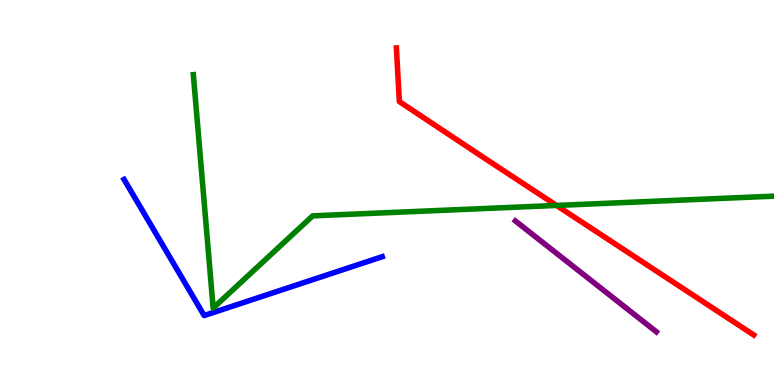[{'lines': ['blue', 'red'], 'intersections': []}, {'lines': ['green', 'red'], 'intersections': [{'x': 7.18, 'y': 4.66}]}, {'lines': ['purple', 'red'], 'intersections': []}, {'lines': ['blue', 'green'], 'intersections': []}, {'lines': ['blue', 'purple'], 'intersections': []}, {'lines': ['green', 'purple'], 'intersections': []}]